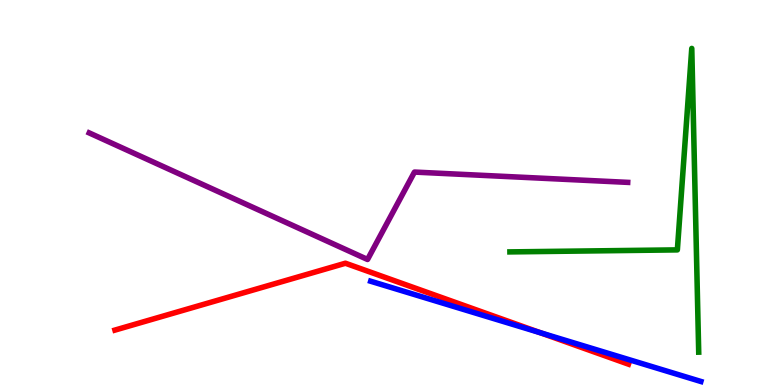[{'lines': ['blue', 'red'], 'intersections': [{'x': 6.97, 'y': 1.36}]}, {'lines': ['green', 'red'], 'intersections': []}, {'lines': ['purple', 'red'], 'intersections': []}, {'lines': ['blue', 'green'], 'intersections': []}, {'lines': ['blue', 'purple'], 'intersections': []}, {'lines': ['green', 'purple'], 'intersections': []}]